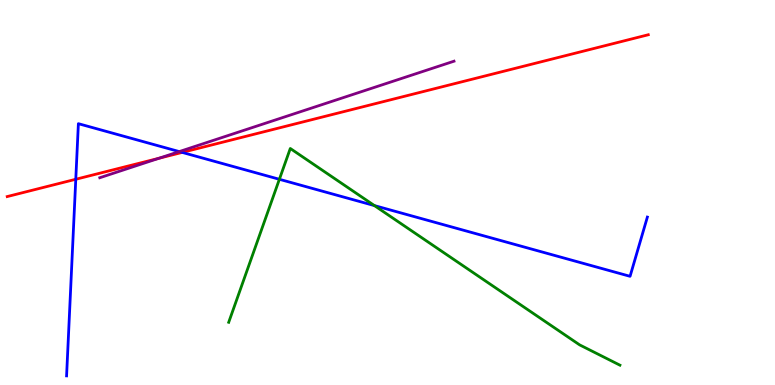[{'lines': ['blue', 'red'], 'intersections': [{'x': 0.978, 'y': 5.34}, {'x': 2.35, 'y': 6.04}]}, {'lines': ['green', 'red'], 'intersections': []}, {'lines': ['purple', 'red'], 'intersections': [{'x': 2.05, 'y': 5.89}]}, {'lines': ['blue', 'green'], 'intersections': [{'x': 3.6, 'y': 5.34}, {'x': 4.83, 'y': 4.66}]}, {'lines': ['blue', 'purple'], 'intersections': [{'x': 2.31, 'y': 6.06}]}, {'lines': ['green', 'purple'], 'intersections': []}]